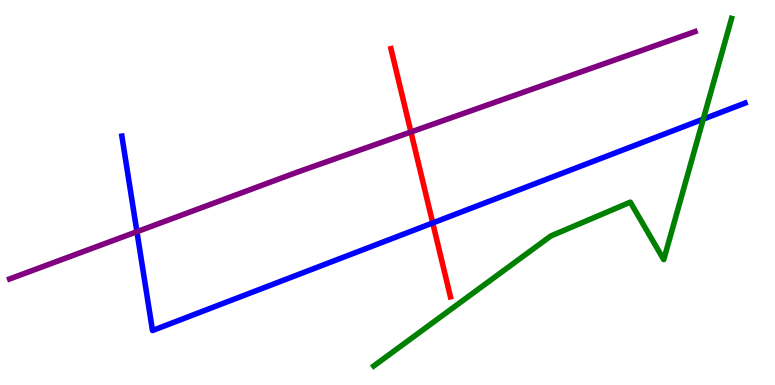[{'lines': ['blue', 'red'], 'intersections': [{'x': 5.58, 'y': 4.21}]}, {'lines': ['green', 'red'], 'intersections': []}, {'lines': ['purple', 'red'], 'intersections': [{'x': 5.3, 'y': 6.57}]}, {'lines': ['blue', 'green'], 'intersections': [{'x': 9.07, 'y': 6.91}]}, {'lines': ['blue', 'purple'], 'intersections': [{'x': 1.77, 'y': 3.98}]}, {'lines': ['green', 'purple'], 'intersections': []}]